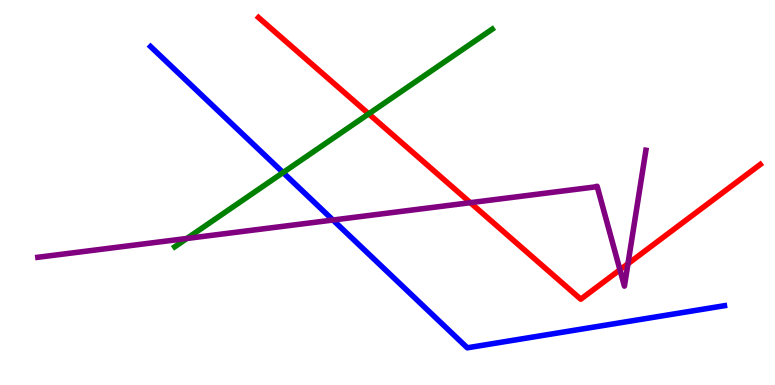[{'lines': ['blue', 'red'], 'intersections': []}, {'lines': ['green', 'red'], 'intersections': [{'x': 4.76, 'y': 7.04}]}, {'lines': ['purple', 'red'], 'intersections': [{'x': 6.07, 'y': 4.74}, {'x': 8.0, 'y': 2.99}, {'x': 8.1, 'y': 3.15}]}, {'lines': ['blue', 'green'], 'intersections': [{'x': 3.65, 'y': 5.52}]}, {'lines': ['blue', 'purple'], 'intersections': [{'x': 4.3, 'y': 4.29}]}, {'lines': ['green', 'purple'], 'intersections': [{'x': 2.41, 'y': 3.81}]}]